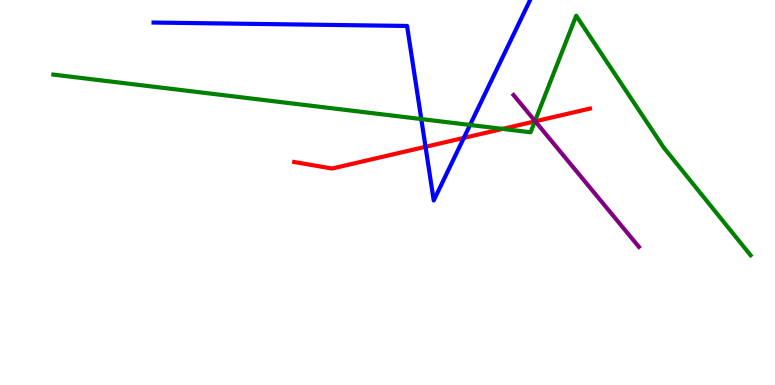[{'lines': ['blue', 'red'], 'intersections': [{'x': 5.49, 'y': 6.19}, {'x': 5.98, 'y': 6.42}]}, {'lines': ['green', 'red'], 'intersections': [{'x': 6.48, 'y': 6.65}, {'x': 6.9, 'y': 6.85}]}, {'lines': ['purple', 'red'], 'intersections': [{'x': 6.91, 'y': 6.85}]}, {'lines': ['blue', 'green'], 'intersections': [{'x': 5.44, 'y': 6.91}, {'x': 6.07, 'y': 6.75}]}, {'lines': ['blue', 'purple'], 'intersections': []}, {'lines': ['green', 'purple'], 'intersections': [{'x': 6.9, 'y': 6.86}]}]